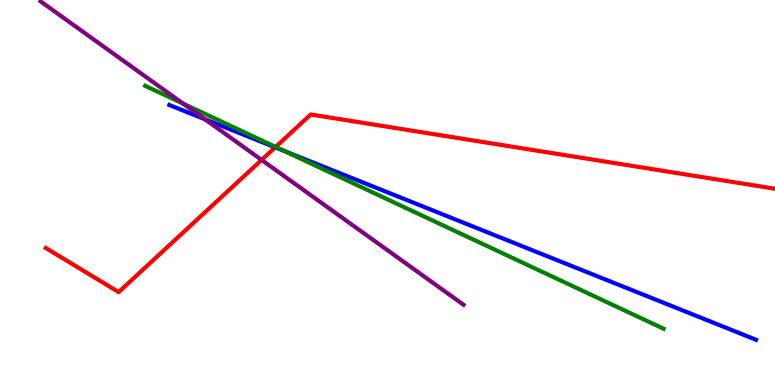[{'lines': ['blue', 'red'], 'intersections': [{'x': 3.55, 'y': 6.17}]}, {'lines': ['green', 'red'], 'intersections': [{'x': 3.56, 'y': 6.18}]}, {'lines': ['purple', 'red'], 'intersections': [{'x': 3.38, 'y': 5.85}]}, {'lines': ['blue', 'green'], 'intersections': [{'x': 3.67, 'y': 6.08}]}, {'lines': ['blue', 'purple'], 'intersections': [{'x': 2.64, 'y': 6.9}]}, {'lines': ['green', 'purple'], 'intersections': [{'x': 2.36, 'y': 7.31}]}]